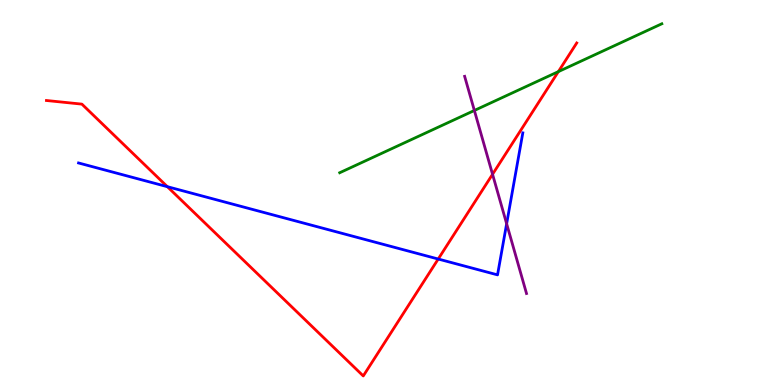[{'lines': ['blue', 'red'], 'intersections': [{'x': 2.16, 'y': 5.15}, {'x': 5.65, 'y': 3.27}]}, {'lines': ['green', 'red'], 'intersections': [{'x': 7.2, 'y': 8.14}]}, {'lines': ['purple', 'red'], 'intersections': [{'x': 6.36, 'y': 5.47}]}, {'lines': ['blue', 'green'], 'intersections': []}, {'lines': ['blue', 'purple'], 'intersections': [{'x': 6.54, 'y': 4.19}]}, {'lines': ['green', 'purple'], 'intersections': [{'x': 6.12, 'y': 7.13}]}]